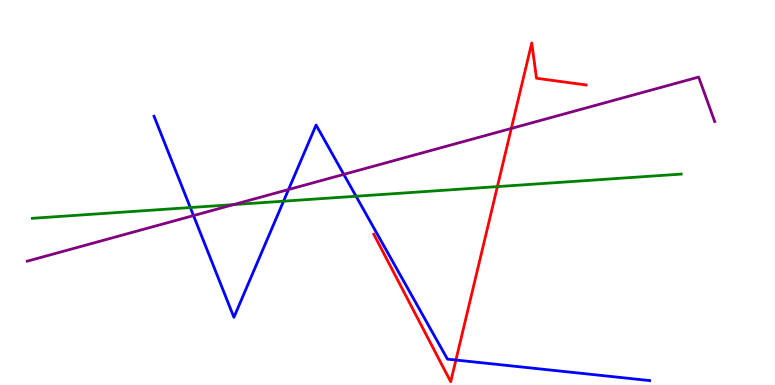[{'lines': ['blue', 'red'], 'intersections': [{'x': 5.88, 'y': 0.649}]}, {'lines': ['green', 'red'], 'intersections': [{'x': 6.42, 'y': 5.15}]}, {'lines': ['purple', 'red'], 'intersections': [{'x': 6.6, 'y': 6.66}]}, {'lines': ['blue', 'green'], 'intersections': [{'x': 2.46, 'y': 4.61}, {'x': 3.66, 'y': 4.77}, {'x': 4.59, 'y': 4.9}]}, {'lines': ['blue', 'purple'], 'intersections': [{'x': 2.5, 'y': 4.4}, {'x': 3.72, 'y': 5.08}, {'x': 4.44, 'y': 5.47}]}, {'lines': ['green', 'purple'], 'intersections': [{'x': 3.01, 'y': 4.69}]}]